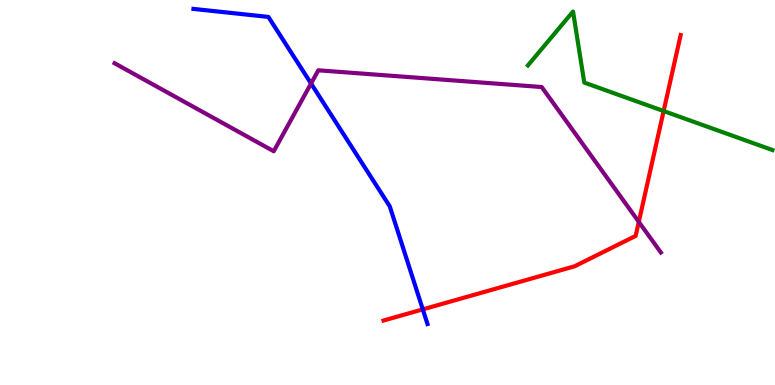[{'lines': ['blue', 'red'], 'intersections': [{'x': 5.46, 'y': 1.96}]}, {'lines': ['green', 'red'], 'intersections': [{'x': 8.56, 'y': 7.12}]}, {'lines': ['purple', 'red'], 'intersections': [{'x': 8.24, 'y': 4.24}]}, {'lines': ['blue', 'green'], 'intersections': []}, {'lines': ['blue', 'purple'], 'intersections': [{'x': 4.01, 'y': 7.83}]}, {'lines': ['green', 'purple'], 'intersections': []}]